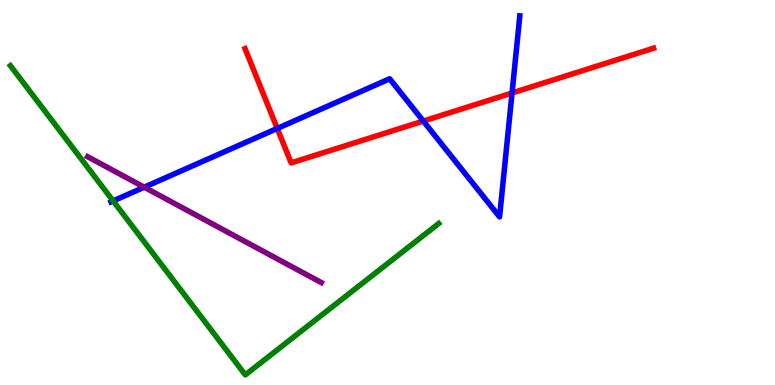[{'lines': ['blue', 'red'], 'intersections': [{'x': 3.58, 'y': 6.66}, {'x': 5.46, 'y': 6.86}, {'x': 6.61, 'y': 7.58}]}, {'lines': ['green', 'red'], 'intersections': []}, {'lines': ['purple', 'red'], 'intersections': []}, {'lines': ['blue', 'green'], 'intersections': [{'x': 1.46, 'y': 4.78}]}, {'lines': ['blue', 'purple'], 'intersections': [{'x': 1.86, 'y': 5.14}]}, {'lines': ['green', 'purple'], 'intersections': []}]